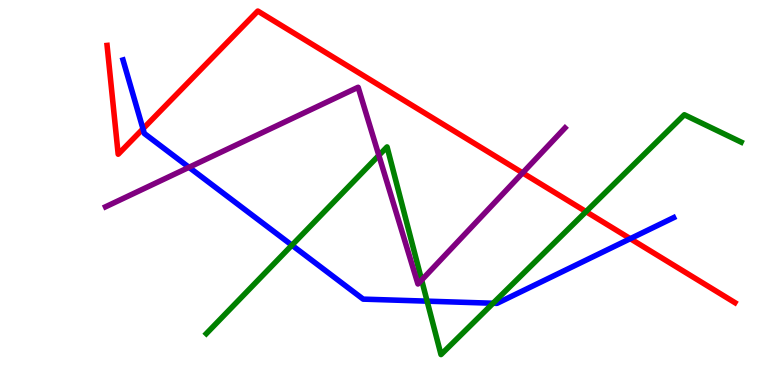[{'lines': ['blue', 'red'], 'intersections': [{'x': 1.84, 'y': 6.65}, {'x': 8.13, 'y': 3.8}]}, {'lines': ['green', 'red'], 'intersections': [{'x': 7.56, 'y': 4.5}]}, {'lines': ['purple', 'red'], 'intersections': [{'x': 6.74, 'y': 5.51}]}, {'lines': ['blue', 'green'], 'intersections': [{'x': 3.77, 'y': 3.63}, {'x': 5.51, 'y': 2.18}, {'x': 6.36, 'y': 2.12}]}, {'lines': ['blue', 'purple'], 'intersections': [{'x': 2.44, 'y': 5.65}]}, {'lines': ['green', 'purple'], 'intersections': [{'x': 4.89, 'y': 5.96}, {'x': 5.44, 'y': 2.73}]}]